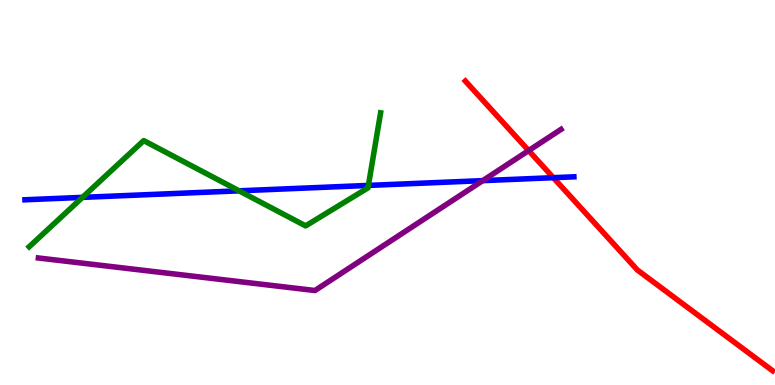[{'lines': ['blue', 'red'], 'intersections': [{'x': 7.14, 'y': 5.38}]}, {'lines': ['green', 'red'], 'intersections': []}, {'lines': ['purple', 'red'], 'intersections': [{'x': 6.82, 'y': 6.09}]}, {'lines': ['blue', 'green'], 'intersections': [{'x': 1.06, 'y': 4.87}, {'x': 3.08, 'y': 5.04}, {'x': 4.75, 'y': 5.18}]}, {'lines': ['blue', 'purple'], 'intersections': [{'x': 6.23, 'y': 5.31}]}, {'lines': ['green', 'purple'], 'intersections': []}]